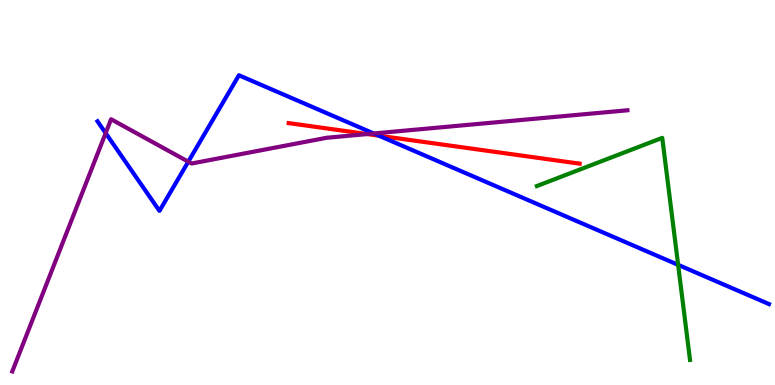[{'lines': ['blue', 'red'], 'intersections': [{'x': 4.89, 'y': 6.48}]}, {'lines': ['green', 'red'], 'intersections': []}, {'lines': ['purple', 'red'], 'intersections': [{'x': 4.74, 'y': 6.52}]}, {'lines': ['blue', 'green'], 'intersections': [{'x': 8.75, 'y': 3.12}]}, {'lines': ['blue', 'purple'], 'intersections': [{'x': 1.36, 'y': 6.54}, {'x': 2.43, 'y': 5.8}, {'x': 4.82, 'y': 6.53}]}, {'lines': ['green', 'purple'], 'intersections': []}]